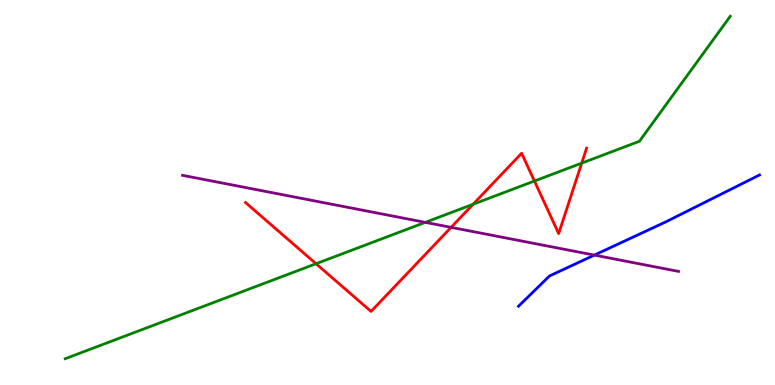[{'lines': ['blue', 'red'], 'intersections': []}, {'lines': ['green', 'red'], 'intersections': [{'x': 4.08, 'y': 3.15}, {'x': 6.1, 'y': 4.69}, {'x': 6.9, 'y': 5.3}, {'x': 7.51, 'y': 5.76}]}, {'lines': ['purple', 'red'], 'intersections': [{'x': 5.82, 'y': 4.09}]}, {'lines': ['blue', 'green'], 'intersections': []}, {'lines': ['blue', 'purple'], 'intersections': [{'x': 7.67, 'y': 3.37}]}, {'lines': ['green', 'purple'], 'intersections': [{'x': 5.49, 'y': 4.22}]}]